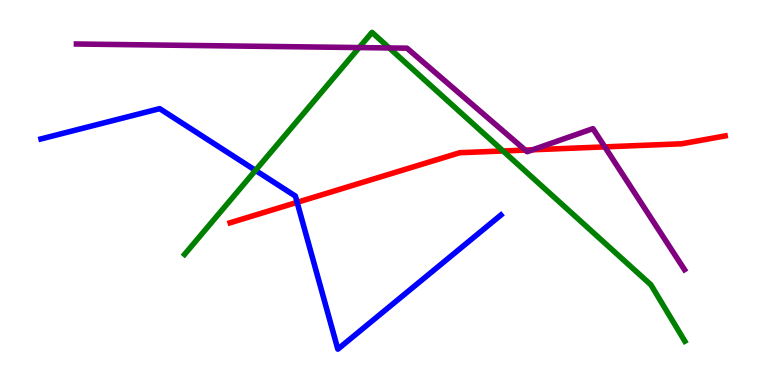[{'lines': ['blue', 'red'], 'intersections': [{'x': 3.83, 'y': 4.74}]}, {'lines': ['green', 'red'], 'intersections': [{'x': 6.49, 'y': 6.08}]}, {'lines': ['purple', 'red'], 'intersections': [{'x': 6.78, 'y': 6.1}, {'x': 6.87, 'y': 6.11}, {'x': 7.8, 'y': 6.18}]}, {'lines': ['blue', 'green'], 'intersections': [{'x': 3.3, 'y': 5.57}]}, {'lines': ['blue', 'purple'], 'intersections': []}, {'lines': ['green', 'purple'], 'intersections': [{'x': 4.63, 'y': 8.76}, {'x': 5.02, 'y': 8.75}]}]